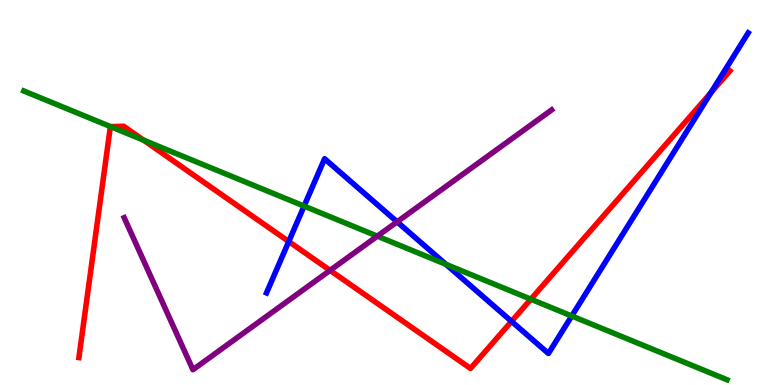[{'lines': ['blue', 'red'], 'intersections': [{'x': 3.73, 'y': 3.73}, {'x': 6.6, 'y': 1.65}, {'x': 9.17, 'y': 7.6}]}, {'lines': ['green', 'red'], 'intersections': [{'x': 1.43, 'y': 6.71}, {'x': 1.85, 'y': 6.36}, {'x': 6.85, 'y': 2.23}]}, {'lines': ['purple', 'red'], 'intersections': [{'x': 4.26, 'y': 2.98}]}, {'lines': ['blue', 'green'], 'intersections': [{'x': 3.92, 'y': 4.65}, {'x': 5.75, 'y': 3.13}, {'x': 7.38, 'y': 1.79}]}, {'lines': ['blue', 'purple'], 'intersections': [{'x': 5.12, 'y': 4.24}]}, {'lines': ['green', 'purple'], 'intersections': [{'x': 4.87, 'y': 3.87}]}]